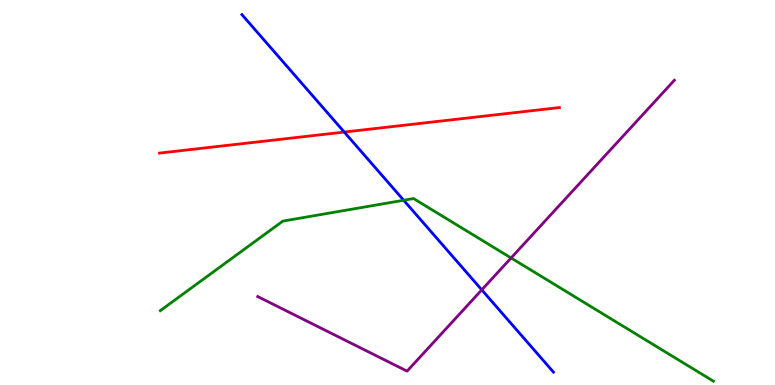[{'lines': ['blue', 'red'], 'intersections': [{'x': 4.44, 'y': 6.57}]}, {'lines': ['green', 'red'], 'intersections': []}, {'lines': ['purple', 'red'], 'intersections': []}, {'lines': ['blue', 'green'], 'intersections': [{'x': 5.21, 'y': 4.8}]}, {'lines': ['blue', 'purple'], 'intersections': [{'x': 6.22, 'y': 2.47}]}, {'lines': ['green', 'purple'], 'intersections': [{'x': 6.59, 'y': 3.3}]}]